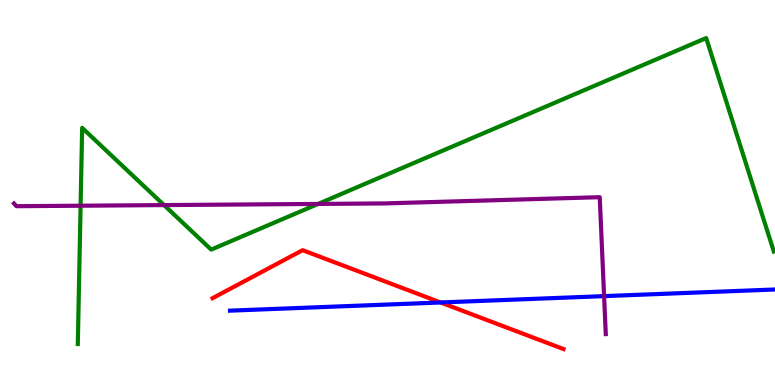[{'lines': ['blue', 'red'], 'intersections': [{'x': 5.69, 'y': 2.14}]}, {'lines': ['green', 'red'], 'intersections': []}, {'lines': ['purple', 'red'], 'intersections': []}, {'lines': ['blue', 'green'], 'intersections': []}, {'lines': ['blue', 'purple'], 'intersections': [{'x': 7.79, 'y': 2.31}]}, {'lines': ['green', 'purple'], 'intersections': [{'x': 1.04, 'y': 4.66}, {'x': 2.12, 'y': 4.67}, {'x': 4.1, 'y': 4.7}]}]